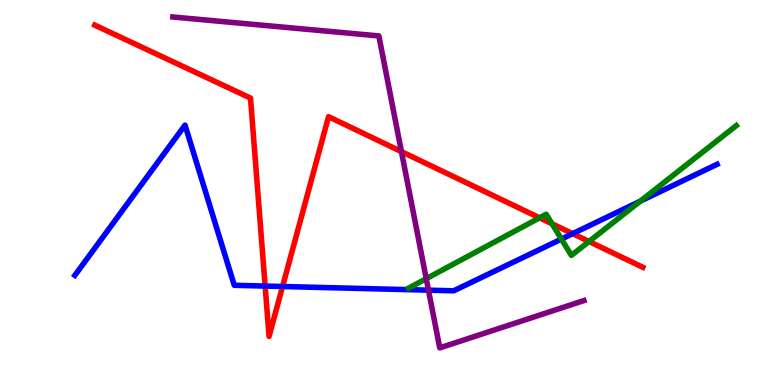[{'lines': ['blue', 'red'], 'intersections': [{'x': 3.42, 'y': 2.57}, {'x': 3.65, 'y': 2.56}, {'x': 7.39, 'y': 3.93}]}, {'lines': ['green', 'red'], 'intersections': [{'x': 6.96, 'y': 4.34}, {'x': 7.12, 'y': 4.19}, {'x': 7.6, 'y': 3.73}]}, {'lines': ['purple', 'red'], 'intersections': [{'x': 5.18, 'y': 6.06}]}, {'lines': ['blue', 'green'], 'intersections': [{'x': 7.24, 'y': 3.79}, {'x': 8.26, 'y': 4.77}]}, {'lines': ['blue', 'purple'], 'intersections': [{'x': 5.53, 'y': 2.46}]}, {'lines': ['green', 'purple'], 'intersections': [{'x': 5.5, 'y': 2.76}]}]